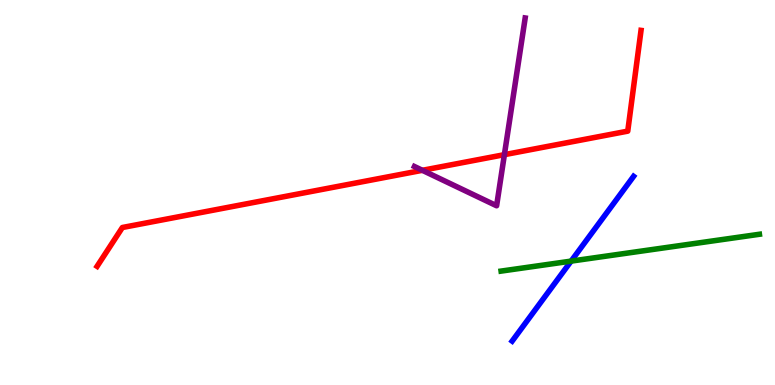[{'lines': ['blue', 'red'], 'intersections': []}, {'lines': ['green', 'red'], 'intersections': []}, {'lines': ['purple', 'red'], 'intersections': [{'x': 5.45, 'y': 5.58}, {'x': 6.51, 'y': 5.98}]}, {'lines': ['blue', 'green'], 'intersections': [{'x': 7.37, 'y': 3.22}]}, {'lines': ['blue', 'purple'], 'intersections': []}, {'lines': ['green', 'purple'], 'intersections': []}]